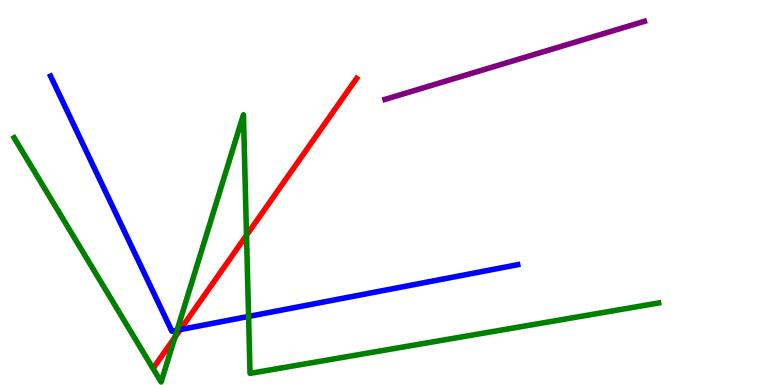[{'lines': ['blue', 'red'], 'intersections': [{'x': 2.33, 'y': 1.44}]}, {'lines': ['green', 'red'], 'intersections': [{'x': 2.26, 'y': 1.24}, {'x': 3.18, 'y': 3.89}]}, {'lines': ['purple', 'red'], 'intersections': []}, {'lines': ['blue', 'green'], 'intersections': [{'x': 2.29, 'y': 1.42}, {'x': 3.21, 'y': 1.78}]}, {'lines': ['blue', 'purple'], 'intersections': []}, {'lines': ['green', 'purple'], 'intersections': []}]